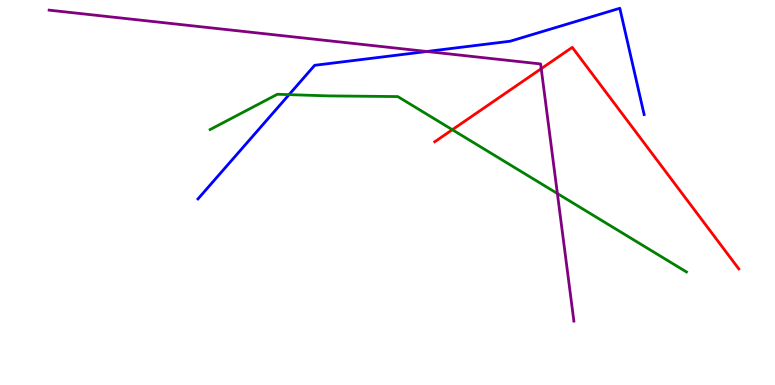[{'lines': ['blue', 'red'], 'intersections': []}, {'lines': ['green', 'red'], 'intersections': [{'x': 5.84, 'y': 6.63}]}, {'lines': ['purple', 'red'], 'intersections': [{'x': 6.98, 'y': 8.22}]}, {'lines': ['blue', 'green'], 'intersections': [{'x': 3.73, 'y': 7.54}]}, {'lines': ['blue', 'purple'], 'intersections': [{'x': 5.51, 'y': 8.66}]}, {'lines': ['green', 'purple'], 'intersections': [{'x': 7.19, 'y': 4.97}]}]